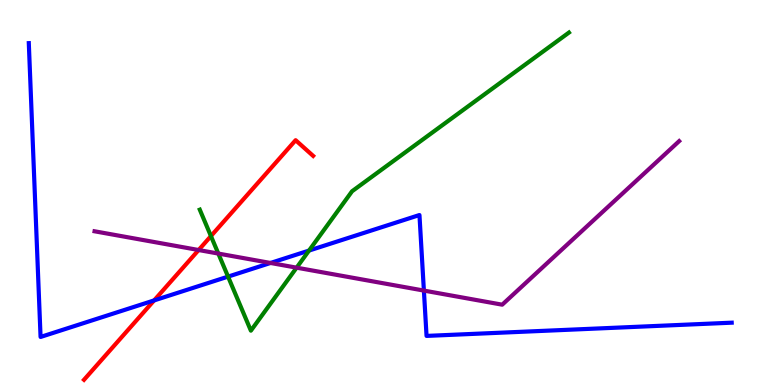[{'lines': ['blue', 'red'], 'intersections': [{'x': 1.99, 'y': 2.2}]}, {'lines': ['green', 'red'], 'intersections': [{'x': 2.72, 'y': 3.87}]}, {'lines': ['purple', 'red'], 'intersections': [{'x': 2.56, 'y': 3.51}]}, {'lines': ['blue', 'green'], 'intersections': [{'x': 2.94, 'y': 2.82}, {'x': 3.99, 'y': 3.49}]}, {'lines': ['blue', 'purple'], 'intersections': [{'x': 3.49, 'y': 3.17}, {'x': 5.47, 'y': 2.45}]}, {'lines': ['green', 'purple'], 'intersections': [{'x': 2.82, 'y': 3.41}, {'x': 3.83, 'y': 3.05}]}]